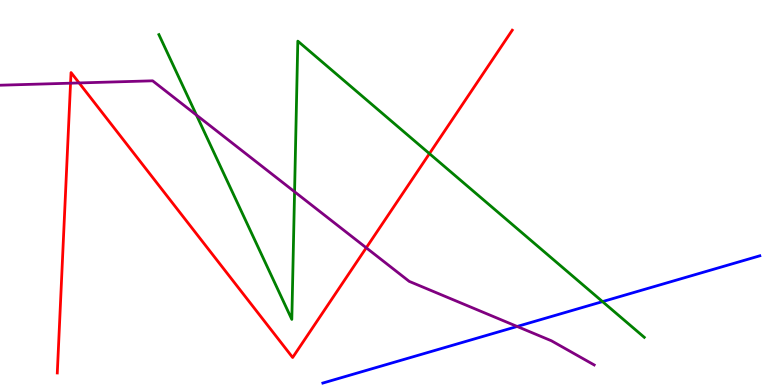[{'lines': ['blue', 'red'], 'intersections': []}, {'lines': ['green', 'red'], 'intersections': [{'x': 5.54, 'y': 6.01}]}, {'lines': ['purple', 'red'], 'intersections': [{'x': 0.91, 'y': 7.84}, {'x': 1.02, 'y': 7.85}, {'x': 4.73, 'y': 3.56}]}, {'lines': ['blue', 'green'], 'intersections': [{'x': 7.77, 'y': 2.17}]}, {'lines': ['blue', 'purple'], 'intersections': [{'x': 6.67, 'y': 1.52}]}, {'lines': ['green', 'purple'], 'intersections': [{'x': 2.53, 'y': 7.01}, {'x': 3.8, 'y': 5.02}]}]